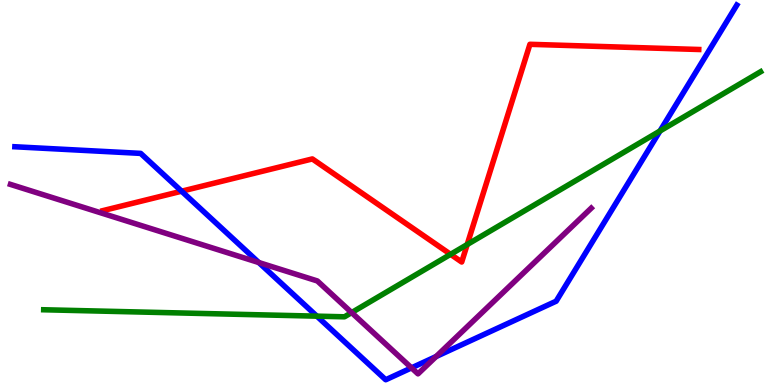[{'lines': ['blue', 'red'], 'intersections': [{'x': 2.34, 'y': 5.03}]}, {'lines': ['green', 'red'], 'intersections': [{'x': 5.81, 'y': 3.39}, {'x': 6.03, 'y': 3.65}]}, {'lines': ['purple', 'red'], 'intersections': []}, {'lines': ['blue', 'green'], 'intersections': [{'x': 4.09, 'y': 1.79}, {'x': 8.52, 'y': 6.6}]}, {'lines': ['blue', 'purple'], 'intersections': [{'x': 3.34, 'y': 3.18}, {'x': 5.31, 'y': 0.445}, {'x': 5.63, 'y': 0.739}]}, {'lines': ['green', 'purple'], 'intersections': [{'x': 4.54, 'y': 1.88}]}]